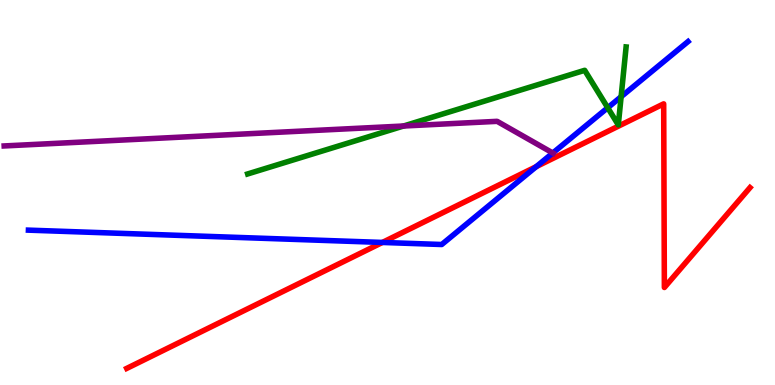[{'lines': ['blue', 'red'], 'intersections': [{'x': 4.93, 'y': 3.7}, {'x': 6.92, 'y': 5.67}]}, {'lines': ['green', 'red'], 'intersections': []}, {'lines': ['purple', 'red'], 'intersections': []}, {'lines': ['blue', 'green'], 'intersections': [{'x': 7.84, 'y': 7.2}, {'x': 8.01, 'y': 7.49}]}, {'lines': ['blue', 'purple'], 'intersections': [{'x': 7.13, 'y': 6.03}]}, {'lines': ['green', 'purple'], 'intersections': [{'x': 5.21, 'y': 6.73}]}]